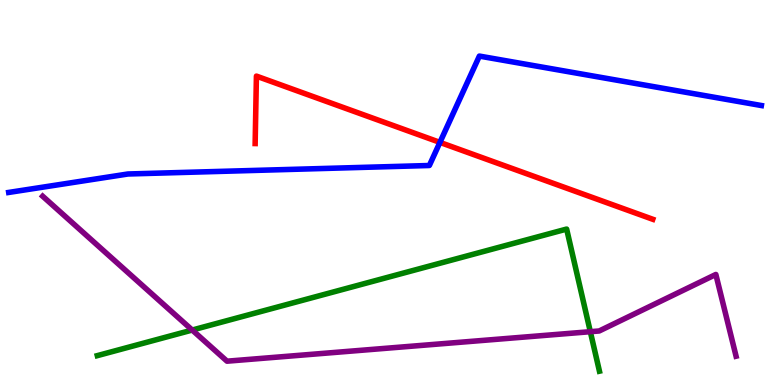[{'lines': ['blue', 'red'], 'intersections': [{'x': 5.68, 'y': 6.3}]}, {'lines': ['green', 'red'], 'intersections': []}, {'lines': ['purple', 'red'], 'intersections': []}, {'lines': ['blue', 'green'], 'intersections': []}, {'lines': ['blue', 'purple'], 'intersections': []}, {'lines': ['green', 'purple'], 'intersections': [{'x': 2.48, 'y': 1.43}, {'x': 7.62, 'y': 1.38}]}]